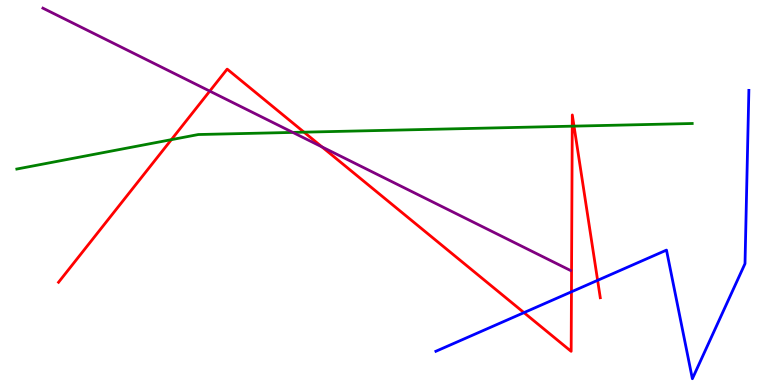[{'lines': ['blue', 'red'], 'intersections': [{'x': 6.76, 'y': 1.88}, {'x': 7.37, 'y': 2.42}, {'x': 7.71, 'y': 2.72}]}, {'lines': ['green', 'red'], 'intersections': [{'x': 2.21, 'y': 6.37}, {'x': 3.92, 'y': 6.57}, {'x': 7.38, 'y': 6.72}, {'x': 7.41, 'y': 6.72}]}, {'lines': ['purple', 'red'], 'intersections': [{'x': 2.71, 'y': 7.63}, {'x': 4.15, 'y': 6.18}]}, {'lines': ['blue', 'green'], 'intersections': []}, {'lines': ['blue', 'purple'], 'intersections': []}, {'lines': ['green', 'purple'], 'intersections': [{'x': 3.78, 'y': 6.56}]}]